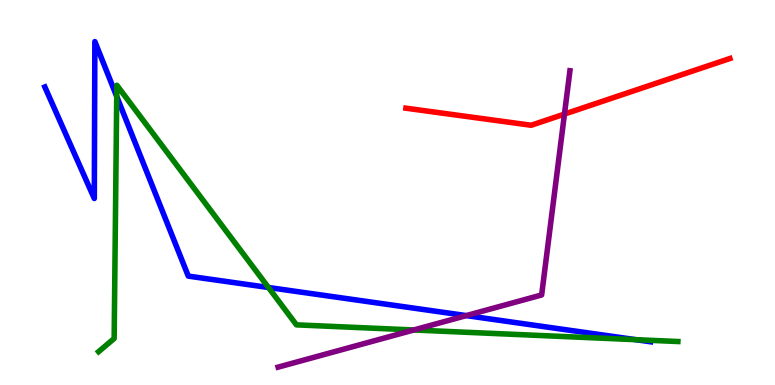[{'lines': ['blue', 'red'], 'intersections': []}, {'lines': ['green', 'red'], 'intersections': []}, {'lines': ['purple', 'red'], 'intersections': [{'x': 7.28, 'y': 7.04}]}, {'lines': ['blue', 'green'], 'intersections': [{'x': 1.51, 'y': 7.49}, {'x': 3.46, 'y': 2.53}, {'x': 8.2, 'y': 1.18}]}, {'lines': ['blue', 'purple'], 'intersections': [{'x': 6.02, 'y': 1.8}]}, {'lines': ['green', 'purple'], 'intersections': [{'x': 5.34, 'y': 1.43}]}]